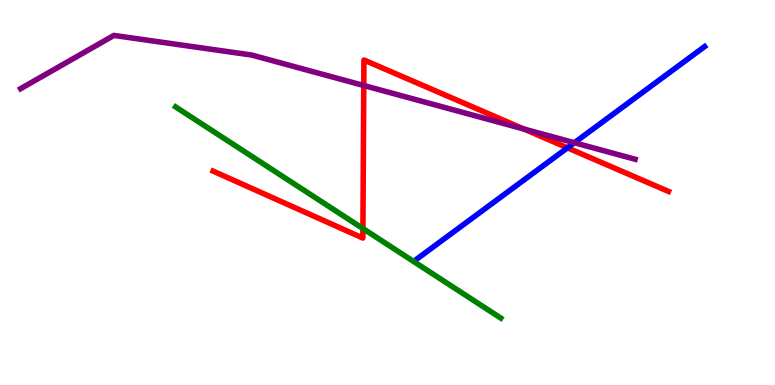[{'lines': ['blue', 'red'], 'intersections': [{'x': 7.32, 'y': 6.16}]}, {'lines': ['green', 'red'], 'intersections': [{'x': 4.68, 'y': 4.06}]}, {'lines': ['purple', 'red'], 'intersections': [{'x': 4.69, 'y': 7.78}, {'x': 6.76, 'y': 6.65}]}, {'lines': ['blue', 'green'], 'intersections': []}, {'lines': ['blue', 'purple'], 'intersections': [{'x': 7.41, 'y': 6.29}]}, {'lines': ['green', 'purple'], 'intersections': []}]